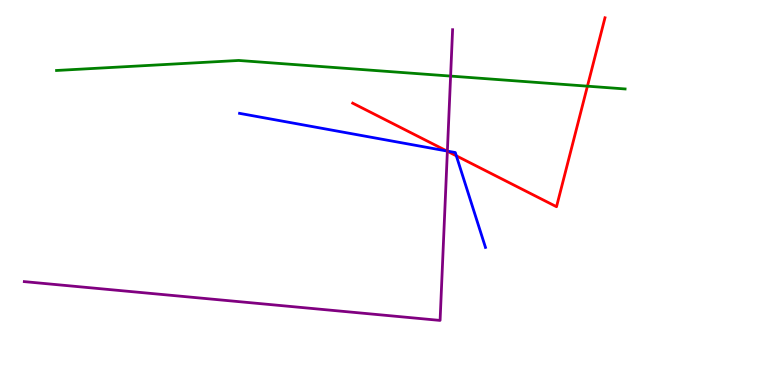[{'lines': ['blue', 'red'], 'intersections': [{'x': 5.77, 'y': 6.08}, {'x': 5.89, 'y': 5.95}]}, {'lines': ['green', 'red'], 'intersections': [{'x': 7.58, 'y': 7.76}]}, {'lines': ['purple', 'red'], 'intersections': [{'x': 5.77, 'y': 6.07}]}, {'lines': ['blue', 'green'], 'intersections': []}, {'lines': ['blue', 'purple'], 'intersections': [{'x': 5.77, 'y': 6.08}]}, {'lines': ['green', 'purple'], 'intersections': [{'x': 5.81, 'y': 8.02}]}]